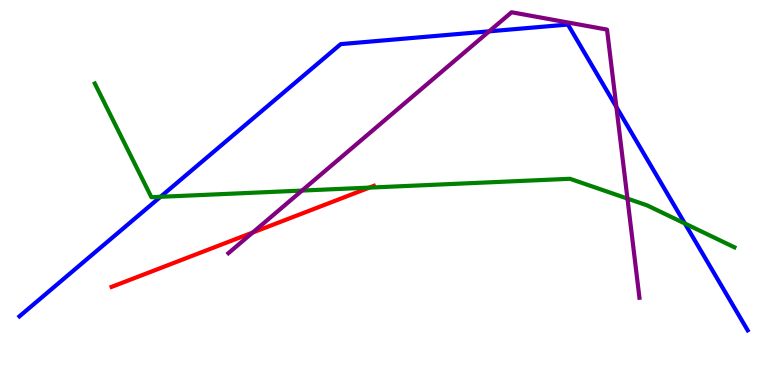[{'lines': ['blue', 'red'], 'intersections': []}, {'lines': ['green', 'red'], 'intersections': [{'x': 4.77, 'y': 5.13}]}, {'lines': ['purple', 'red'], 'intersections': [{'x': 3.26, 'y': 3.96}]}, {'lines': ['blue', 'green'], 'intersections': [{'x': 2.07, 'y': 4.89}, {'x': 8.84, 'y': 4.19}]}, {'lines': ['blue', 'purple'], 'intersections': [{'x': 6.31, 'y': 9.19}, {'x': 7.95, 'y': 7.22}]}, {'lines': ['green', 'purple'], 'intersections': [{'x': 3.9, 'y': 5.05}, {'x': 8.1, 'y': 4.84}]}]